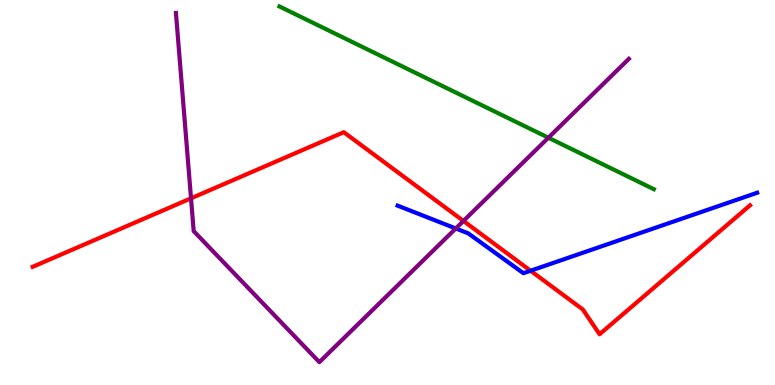[{'lines': ['blue', 'red'], 'intersections': [{'x': 6.85, 'y': 2.97}]}, {'lines': ['green', 'red'], 'intersections': []}, {'lines': ['purple', 'red'], 'intersections': [{'x': 2.46, 'y': 4.85}, {'x': 5.98, 'y': 4.26}]}, {'lines': ['blue', 'green'], 'intersections': []}, {'lines': ['blue', 'purple'], 'intersections': [{'x': 5.88, 'y': 4.07}]}, {'lines': ['green', 'purple'], 'intersections': [{'x': 7.08, 'y': 6.42}]}]